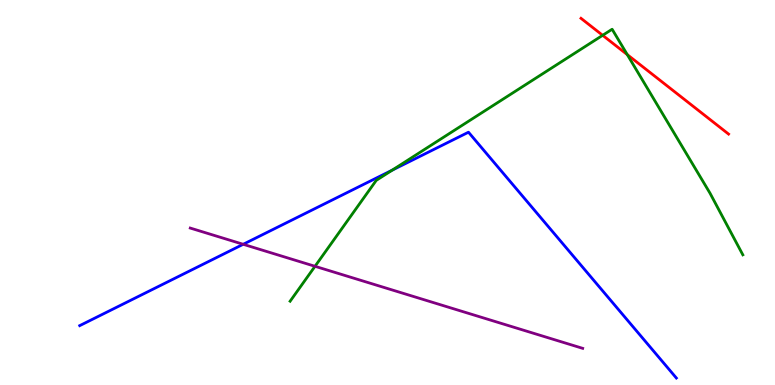[{'lines': ['blue', 'red'], 'intersections': []}, {'lines': ['green', 'red'], 'intersections': [{'x': 7.78, 'y': 9.08}, {'x': 8.09, 'y': 8.58}]}, {'lines': ['purple', 'red'], 'intersections': []}, {'lines': ['blue', 'green'], 'intersections': [{'x': 5.06, 'y': 5.58}]}, {'lines': ['blue', 'purple'], 'intersections': [{'x': 3.14, 'y': 3.65}]}, {'lines': ['green', 'purple'], 'intersections': [{'x': 4.06, 'y': 3.08}]}]